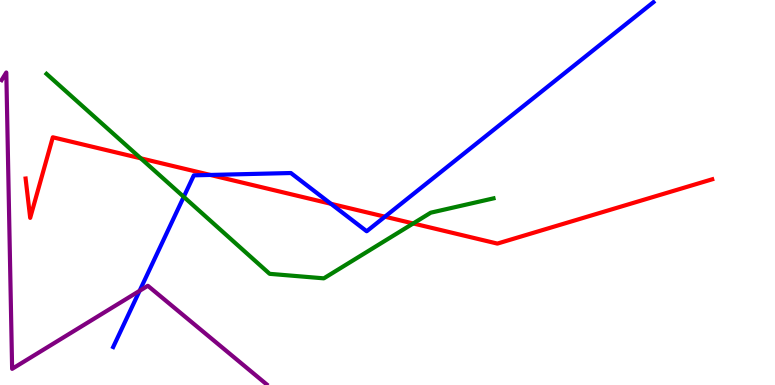[{'lines': ['blue', 'red'], 'intersections': [{'x': 2.71, 'y': 5.46}, {'x': 4.27, 'y': 4.71}, {'x': 4.97, 'y': 4.37}]}, {'lines': ['green', 'red'], 'intersections': [{'x': 1.82, 'y': 5.89}, {'x': 5.33, 'y': 4.2}]}, {'lines': ['purple', 'red'], 'intersections': []}, {'lines': ['blue', 'green'], 'intersections': [{'x': 2.37, 'y': 4.89}]}, {'lines': ['blue', 'purple'], 'intersections': [{'x': 1.8, 'y': 2.45}]}, {'lines': ['green', 'purple'], 'intersections': []}]